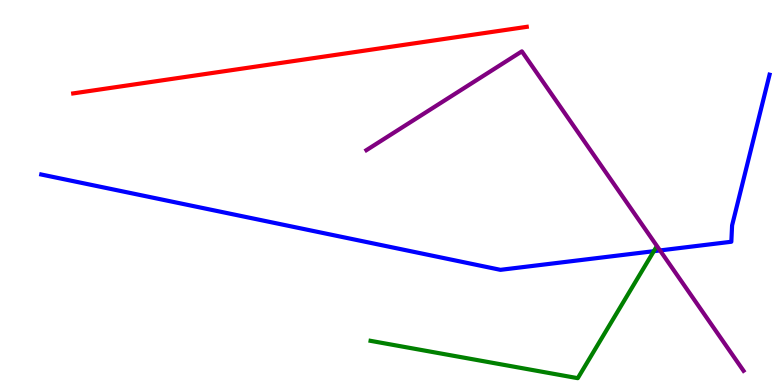[{'lines': ['blue', 'red'], 'intersections': []}, {'lines': ['green', 'red'], 'intersections': []}, {'lines': ['purple', 'red'], 'intersections': []}, {'lines': ['blue', 'green'], 'intersections': [{'x': 8.44, 'y': 3.48}]}, {'lines': ['blue', 'purple'], 'intersections': [{'x': 8.52, 'y': 3.5}]}, {'lines': ['green', 'purple'], 'intersections': []}]